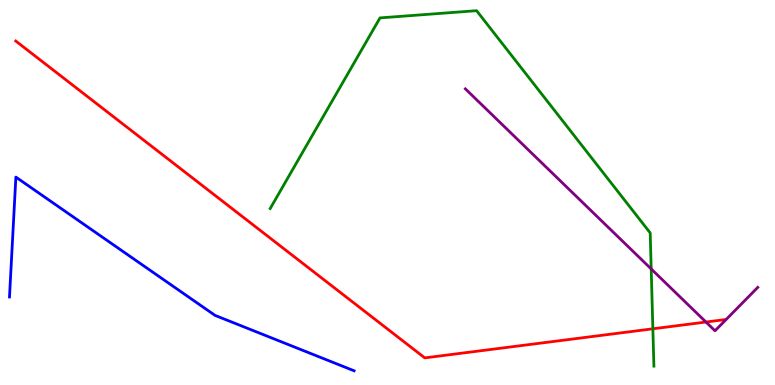[{'lines': ['blue', 'red'], 'intersections': []}, {'lines': ['green', 'red'], 'intersections': [{'x': 8.42, 'y': 1.46}]}, {'lines': ['purple', 'red'], 'intersections': [{'x': 9.11, 'y': 1.64}]}, {'lines': ['blue', 'green'], 'intersections': []}, {'lines': ['blue', 'purple'], 'intersections': []}, {'lines': ['green', 'purple'], 'intersections': [{'x': 8.4, 'y': 3.01}]}]